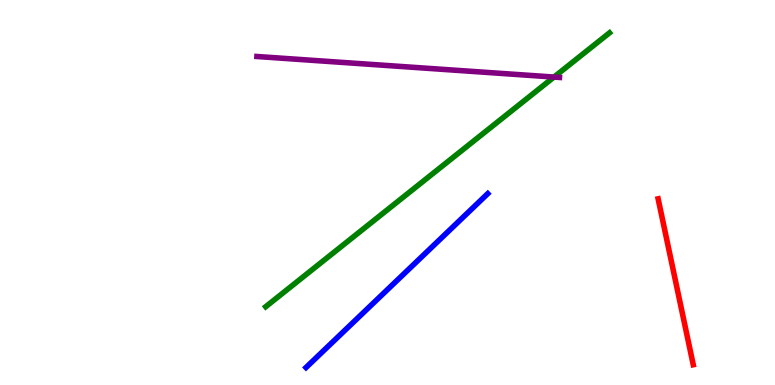[{'lines': ['blue', 'red'], 'intersections': []}, {'lines': ['green', 'red'], 'intersections': []}, {'lines': ['purple', 'red'], 'intersections': []}, {'lines': ['blue', 'green'], 'intersections': []}, {'lines': ['blue', 'purple'], 'intersections': []}, {'lines': ['green', 'purple'], 'intersections': [{'x': 7.15, 'y': 8.0}]}]